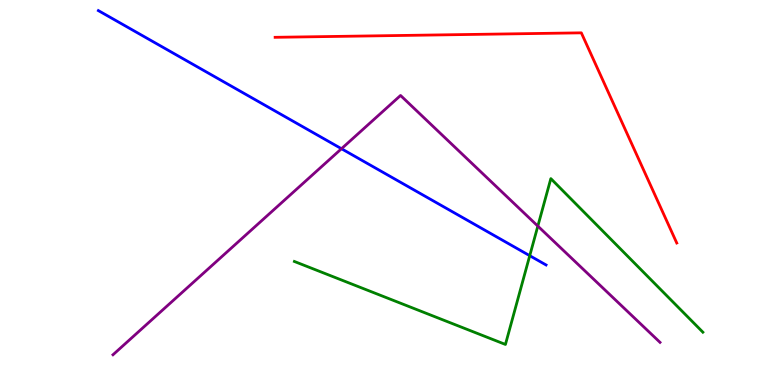[{'lines': ['blue', 'red'], 'intersections': []}, {'lines': ['green', 'red'], 'intersections': []}, {'lines': ['purple', 'red'], 'intersections': []}, {'lines': ['blue', 'green'], 'intersections': [{'x': 6.84, 'y': 3.36}]}, {'lines': ['blue', 'purple'], 'intersections': [{'x': 4.41, 'y': 6.14}]}, {'lines': ['green', 'purple'], 'intersections': [{'x': 6.94, 'y': 4.13}]}]